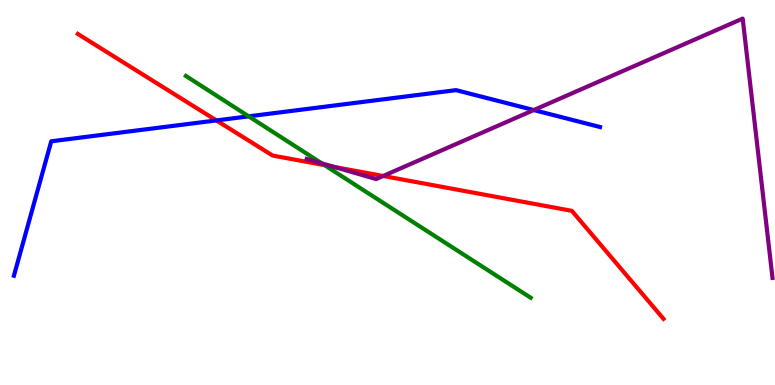[{'lines': ['blue', 'red'], 'intersections': [{'x': 2.79, 'y': 6.87}]}, {'lines': ['green', 'red'], 'intersections': [{'x': 4.19, 'y': 5.71}]}, {'lines': ['purple', 'red'], 'intersections': [{'x': 4.31, 'y': 5.66}, {'x': 4.94, 'y': 5.43}]}, {'lines': ['blue', 'green'], 'intersections': [{'x': 3.21, 'y': 6.98}]}, {'lines': ['blue', 'purple'], 'intersections': [{'x': 6.89, 'y': 7.14}]}, {'lines': ['green', 'purple'], 'intersections': [{'x': 4.15, 'y': 5.76}]}]